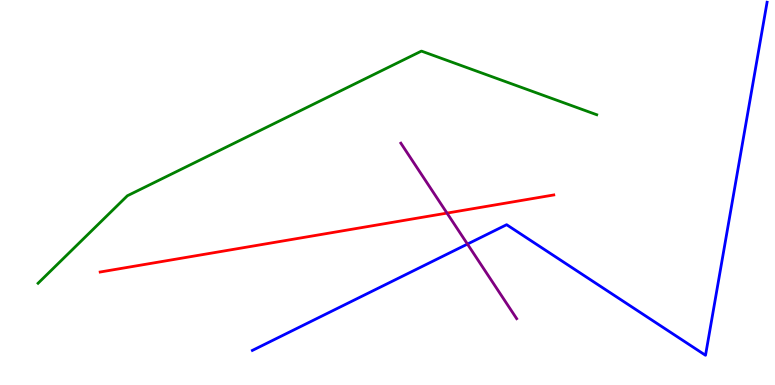[{'lines': ['blue', 'red'], 'intersections': []}, {'lines': ['green', 'red'], 'intersections': []}, {'lines': ['purple', 'red'], 'intersections': [{'x': 5.77, 'y': 4.47}]}, {'lines': ['blue', 'green'], 'intersections': []}, {'lines': ['blue', 'purple'], 'intersections': [{'x': 6.03, 'y': 3.66}]}, {'lines': ['green', 'purple'], 'intersections': []}]